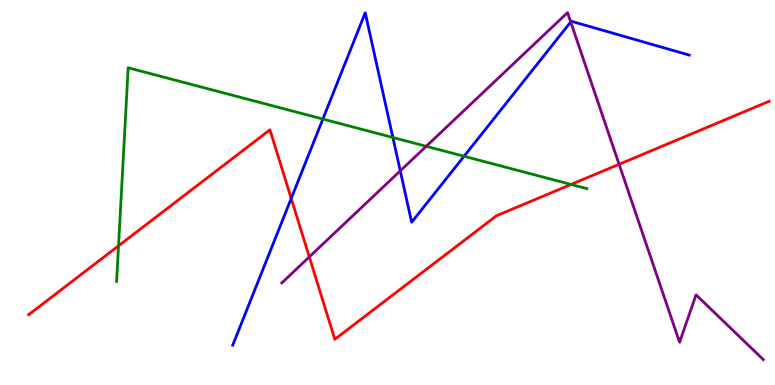[{'lines': ['blue', 'red'], 'intersections': [{'x': 3.76, 'y': 4.84}]}, {'lines': ['green', 'red'], 'intersections': [{'x': 1.53, 'y': 3.61}, {'x': 7.37, 'y': 5.21}]}, {'lines': ['purple', 'red'], 'intersections': [{'x': 3.99, 'y': 3.33}, {'x': 7.99, 'y': 5.73}]}, {'lines': ['blue', 'green'], 'intersections': [{'x': 4.17, 'y': 6.91}, {'x': 5.07, 'y': 6.43}, {'x': 5.99, 'y': 5.94}]}, {'lines': ['blue', 'purple'], 'intersections': [{'x': 5.16, 'y': 5.56}, {'x': 7.36, 'y': 9.43}]}, {'lines': ['green', 'purple'], 'intersections': [{'x': 5.5, 'y': 6.2}]}]